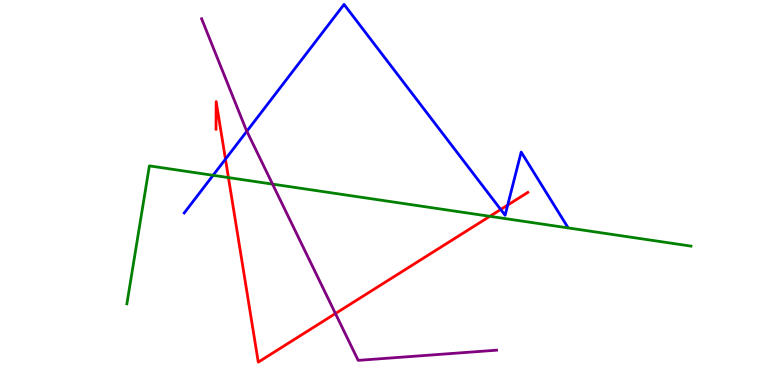[{'lines': ['blue', 'red'], 'intersections': [{'x': 2.91, 'y': 5.87}, {'x': 6.46, 'y': 4.56}, {'x': 6.55, 'y': 4.67}]}, {'lines': ['green', 'red'], 'intersections': [{'x': 2.95, 'y': 5.39}, {'x': 6.32, 'y': 4.38}]}, {'lines': ['purple', 'red'], 'intersections': [{'x': 4.33, 'y': 1.86}]}, {'lines': ['blue', 'green'], 'intersections': [{'x': 2.75, 'y': 5.45}]}, {'lines': ['blue', 'purple'], 'intersections': [{'x': 3.19, 'y': 6.59}]}, {'lines': ['green', 'purple'], 'intersections': [{'x': 3.52, 'y': 5.22}]}]